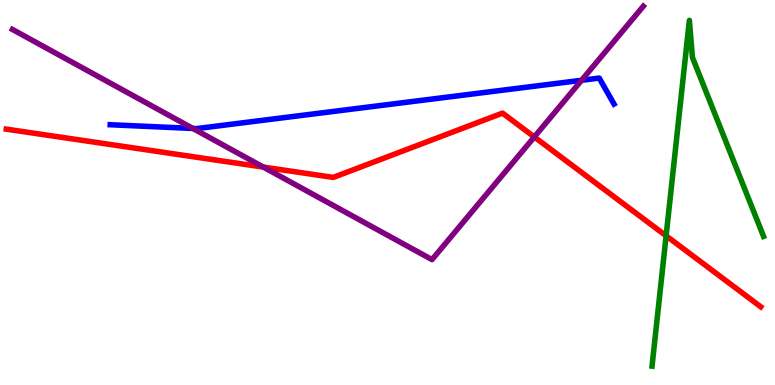[{'lines': ['blue', 'red'], 'intersections': []}, {'lines': ['green', 'red'], 'intersections': [{'x': 8.6, 'y': 3.88}]}, {'lines': ['purple', 'red'], 'intersections': [{'x': 3.4, 'y': 5.66}, {'x': 6.89, 'y': 6.44}]}, {'lines': ['blue', 'green'], 'intersections': []}, {'lines': ['blue', 'purple'], 'intersections': [{'x': 2.49, 'y': 6.66}, {'x': 7.5, 'y': 7.91}]}, {'lines': ['green', 'purple'], 'intersections': []}]